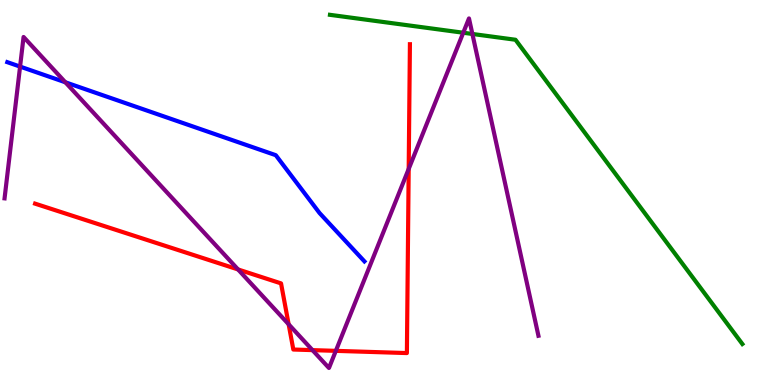[{'lines': ['blue', 'red'], 'intersections': []}, {'lines': ['green', 'red'], 'intersections': []}, {'lines': ['purple', 'red'], 'intersections': [{'x': 3.07, 'y': 3.0}, {'x': 3.72, 'y': 1.58}, {'x': 4.03, 'y': 0.906}, {'x': 4.33, 'y': 0.887}, {'x': 5.27, 'y': 5.61}]}, {'lines': ['blue', 'green'], 'intersections': []}, {'lines': ['blue', 'purple'], 'intersections': [{'x': 0.259, 'y': 8.27}, {'x': 0.843, 'y': 7.86}]}, {'lines': ['green', 'purple'], 'intersections': [{'x': 5.98, 'y': 9.15}, {'x': 6.1, 'y': 9.12}]}]